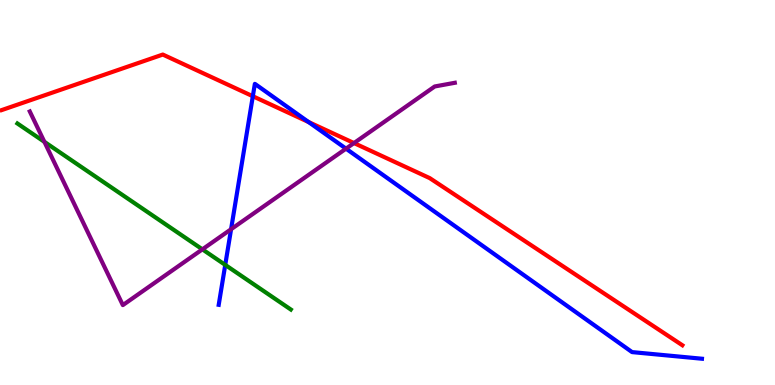[{'lines': ['blue', 'red'], 'intersections': [{'x': 3.26, 'y': 7.5}, {'x': 3.98, 'y': 6.83}]}, {'lines': ['green', 'red'], 'intersections': []}, {'lines': ['purple', 'red'], 'intersections': [{'x': 4.57, 'y': 6.28}]}, {'lines': ['blue', 'green'], 'intersections': [{'x': 2.91, 'y': 3.12}]}, {'lines': ['blue', 'purple'], 'intersections': [{'x': 2.98, 'y': 4.05}, {'x': 4.46, 'y': 6.14}]}, {'lines': ['green', 'purple'], 'intersections': [{'x': 0.573, 'y': 6.32}, {'x': 2.61, 'y': 3.52}]}]